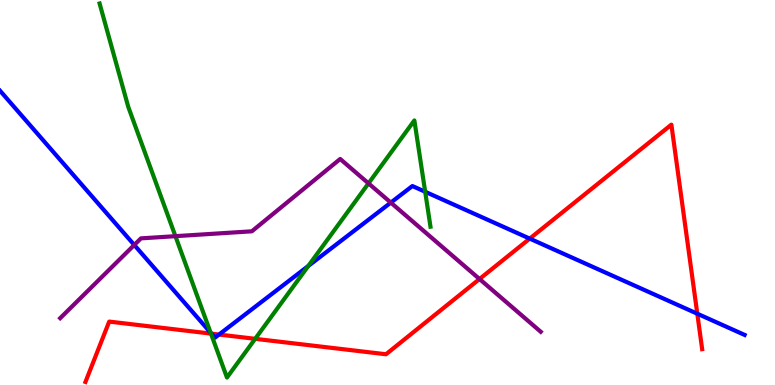[{'lines': ['blue', 'red'], 'intersections': [{'x': 2.73, 'y': 1.33}, {'x': 2.83, 'y': 1.31}, {'x': 6.84, 'y': 3.8}, {'x': 9.0, 'y': 1.85}]}, {'lines': ['green', 'red'], 'intersections': [{'x': 2.72, 'y': 1.34}, {'x': 3.29, 'y': 1.2}]}, {'lines': ['purple', 'red'], 'intersections': [{'x': 6.19, 'y': 2.75}]}, {'lines': ['blue', 'green'], 'intersections': [{'x': 2.72, 'y': 1.36}, {'x': 3.98, 'y': 3.09}, {'x': 5.49, 'y': 5.02}]}, {'lines': ['blue', 'purple'], 'intersections': [{'x': 1.73, 'y': 3.64}, {'x': 5.04, 'y': 4.74}]}, {'lines': ['green', 'purple'], 'intersections': [{'x': 2.26, 'y': 3.87}, {'x': 4.75, 'y': 5.24}]}]